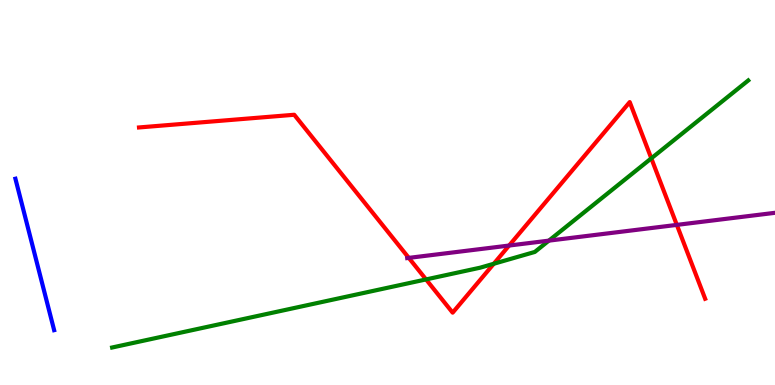[{'lines': ['blue', 'red'], 'intersections': []}, {'lines': ['green', 'red'], 'intersections': [{'x': 5.5, 'y': 2.74}, {'x': 6.37, 'y': 3.15}, {'x': 8.4, 'y': 5.89}]}, {'lines': ['purple', 'red'], 'intersections': [{'x': 5.27, 'y': 3.3}, {'x': 6.57, 'y': 3.62}, {'x': 8.73, 'y': 4.16}]}, {'lines': ['blue', 'green'], 'intersections': []}, {'lines': ['blue', 'purple'], 'intersections': []}, {'lines': ['green', 'purple'], 'intersections': [{'x': 7.08, 'y': 3.75}]}]